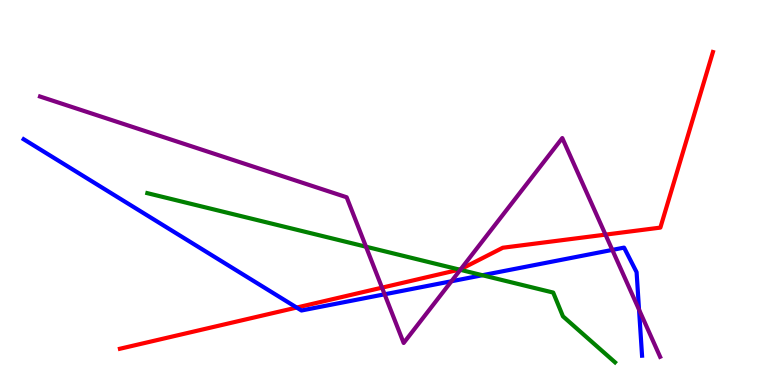[{'lines': ['blue', 'red'], 'intersections': [{'x': 3.83, 'y': 2.01}]}, {'lines': ['green', 'red'], 'intersections': [{'x': 5.93, 'y': 3.0}]}, {'lines': ['purple', 'red'], 'intersections': [{'x': 4.93, 'y': 2.53}, {'x': 5.95, 'y': 3.01}, {'x': 7.81, 'y': 3.91}]}, {'lines': ['blue', 'green'], 'intersections': [{'x': 6.22, 'y': 2.85}]}, {'lines': ['blue', 'purple'], 'intersections': [{'x': 4.96, 'y': 2.36}, {'x': 5.82, 'y': 2.69}, {'x': 7.9, 'y': 3.51}, {'x': 8.25, 'y': 1.96}]}, {'lines': ['green', 'purple'], 'intersections': [{'x': 4.72, 'y': 3.59}, {'x': 5.94, 'y': 2.99}]}]